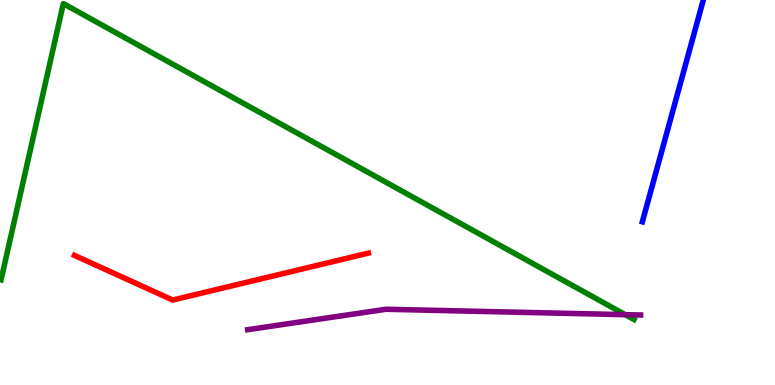[{'lines': ['blue', 'red'], 'intersections': []}, {'lines': ['green', 'red'], 'intersections': []}, {'lines': ['purple', 'red'], 'intersections': []}, {'lines': ['blue', 'green'], 'intersections': []}, {'lines': ['blue', 'purple'], 'intersections': []}, {'lines': ['green', 'purple'], 'intersections': [{'x': 8.07, 'y': 1.83}]}]